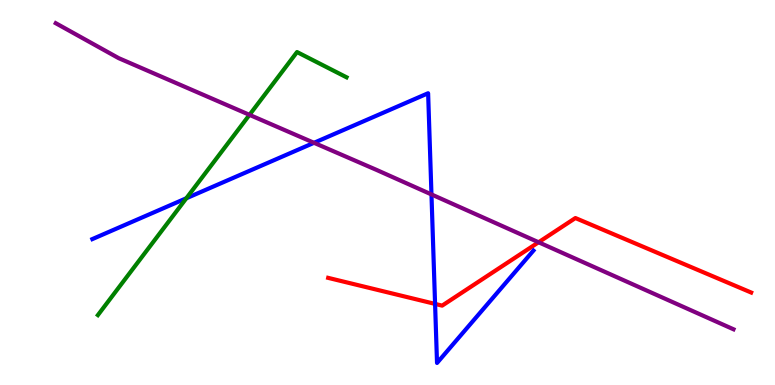[{'lines': ['blue', 'red'], 'intersections': [{'x': 5.61, 'y': 2.11}]}, {'lines': ['green', 'red'], 'intersections': []}, {'lines': ['purple', 'red'], 'intersections': [{'x': 6.95, 'y': 3.71}]}, {'lines': ['blue', 'green'], 'intersections': [{'x': 2.4, 'y': 4.85}]}, {'lines': ['blue', 'purple'], 'intersections': [{'x': 4.05, 'y': 6.29}, {'x': 5.57, 'y': 4.95}]}, {'lines': ['green', 'purple'], 'intersections': [{'x': 3.22, 'y': 7.02}]}]